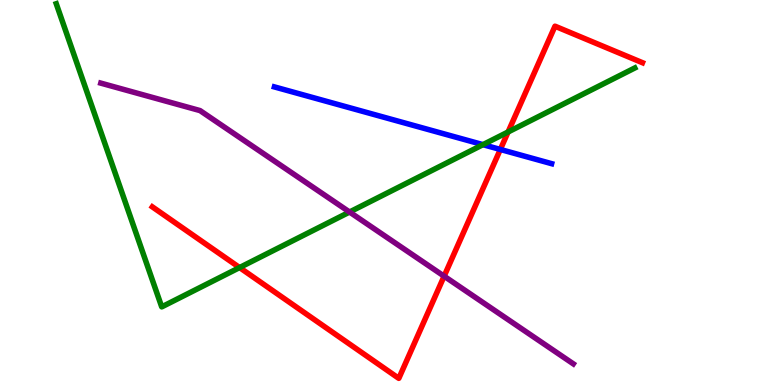[{'lines': ['blue', 'red'], 'intersections': [{'x': 6.46, 'y': 6.12}]}, {'lines': ['green', 'red'], 'intersections': [{'x': 3.09, 'y': 3.05}, {'x': 6.56, 'y': 6.57}]}, {'lines': ['purple', 'red'], 'intersections': [{'x': 5.73, 'y': 2.83}]}, {'lines': ['blue', 'green'], 'intersections': [{'x': 6.23, 'y': 6.24}]}, {'lines': ['blue', 'purple'], 'intersections': []}, {'lines': ['green', 'purple'], 'intersections': [{'x': 4.51, 'y': 4.49}]}]